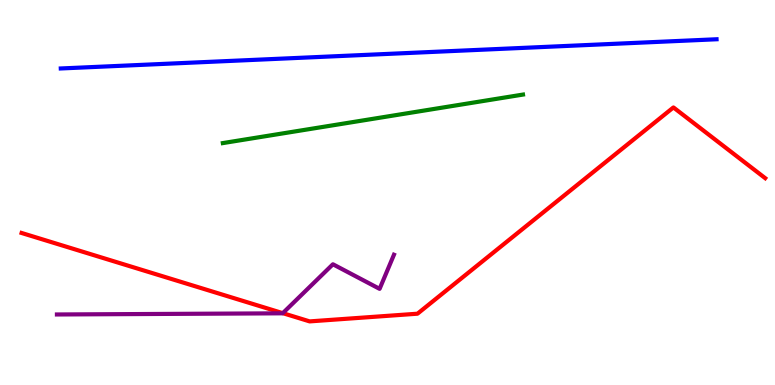[{'lines': ['blue', 'red'], 'intersections': []}, {'lines': ['green', 'red'], 'intersections': []}, {'lines': ['purple', 'red'], 'intersections': [{'x': 3.65, 'y': 1.87}]}, {'lines': ['blue', 'green'], 'intersections': []}, {'lines': ['blue', 'purple'], 'intersections': []}, {'lines': ['green', 'purple'], 'intersections': []}]